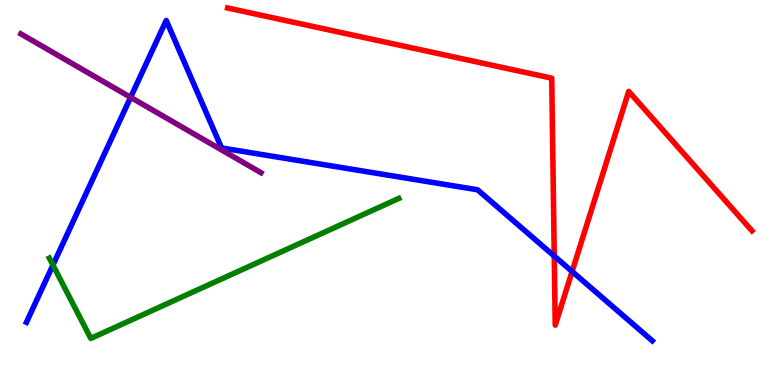[{'lines': ['blue', 'red'], 'intersections': [{'x': 7.15, 'y': 3.35}, {'x': 7.38, 'y': 2.95}]}, {'lines': ['green', 'red'], 'intersections': []}, {'lines': ['purple', 'red'], 'intersections': []}, {'lines': ['blue', 'green'], 'intersections': [{'x': 0.683, 'y': 3.11}]}, {'lines': ['blue', 'purple'], 'intersections': [{'x': 1.69, 'y': 7.47}]}, {'lines': ['green', 'purple'], 'intersections': []}]